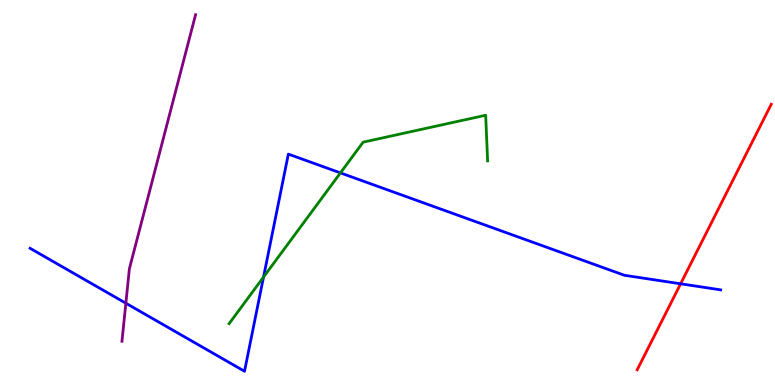[{'lines': ['blue', 'red'], 'intersections': [{'x': 8.78, 'y': 2.63}]}, {'lines': ['green', 'red'], 'intersections': []}, {'lines': ['purple', 'red'], 'intersections': []}, {'lines': ['blue', 'green'], 'intersections': [{'x': 3.4, 'y': 2.8}, {'x': 4.39, 'y': 5.51}]}, {'lines': ['blue', 'purple'], 'intersections': [{'x': 1.62, 'y': 2.12}]}, {'lines': ['green', 'purple'], 'intersections': []}]